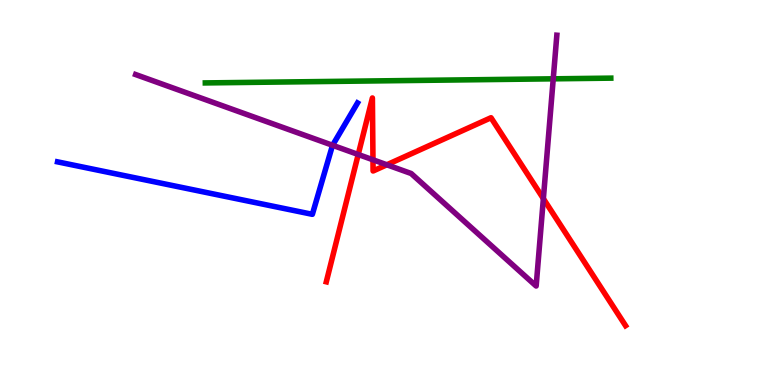[{'lines': ['blue', 'red'], 'intersections': []}, {'lines': ['green', 'red'], 'intersections': []}, {'lines': ['purple', 'red'], 'intersections': [{'x': 4.62, 'y': 5.99}, {'x': 4.81, 'y': 5.85}, {'x': 4.99, 'y': 5.72}, {'x': 7.01, 'y': 4.84}]}, {'lines': ['blue', 'green'], 'intersections': []}, {'lines': ['blue', 'purple'], 'intersections': [{'x': 4.29, 'y': 6.23}]}, {'lines': ['green', 'purple'], 'intersections': [{'x': 7.14, 'y': 7.95}]}]